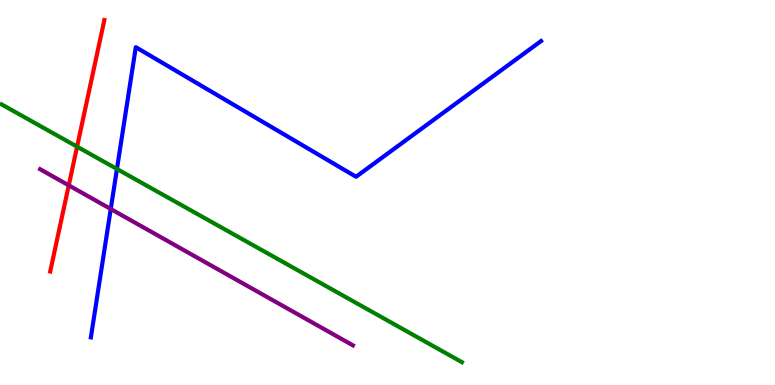[{'lines': ['blue', 'red'], 'intersections': []}, {'lines': ['green', 'red'], 'intersections': [{'x': 0.995, 'y': 6.19}]}, {'lines': ['purple', 'red'], 'intersections': [{'x': 0.887, 'y': 5.19}]}, {'lines': ['blue', 'green'], 'intersections': [{'x': 1.51, 'y': 5.61}]}, {'lines': ['blue', 'purple'], 'intersections': [{'x': 1.43, 'y': 4.57}]}, {'lines': ['green', 'purple'], 'intersections': []}]